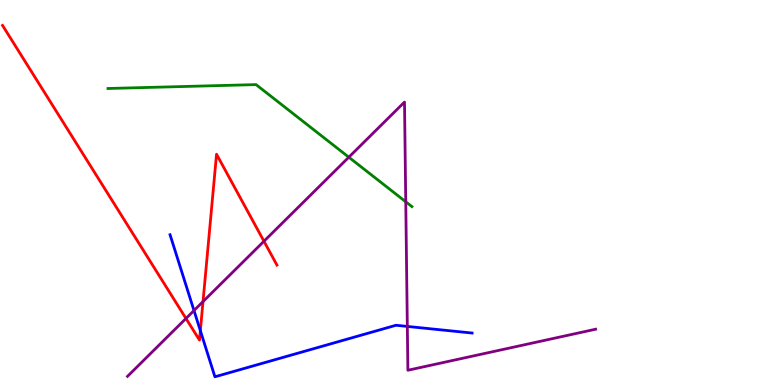[{'lines': ['blue', 'red'], 'intersections': [{'x': 2.59, 'y': 1.41}]}, {'lines': ['green', 'red'], 'intersections': []}, {'lines': ['purple', 'red'], 'intersections': [{'x': 2.4, 'y': 1.73}, {'x': 2.62, 'y': 2.17}, {'x': 3.41, 'y': 3.73}]}, {'lines': ['blue', 'green'], 'intersections': []}, {'lines': ['blue', 'purple'], 'intersections': [{'x': 2.5, 'y': 1.93}, {'x': 5.26, 'y': 1.52}]}, {'lines': ['green', 'purple'], 'intersections': [{'x': 4.5, 'y': 5.92}, {'x': 5.24, 'y': 4.76}]}]